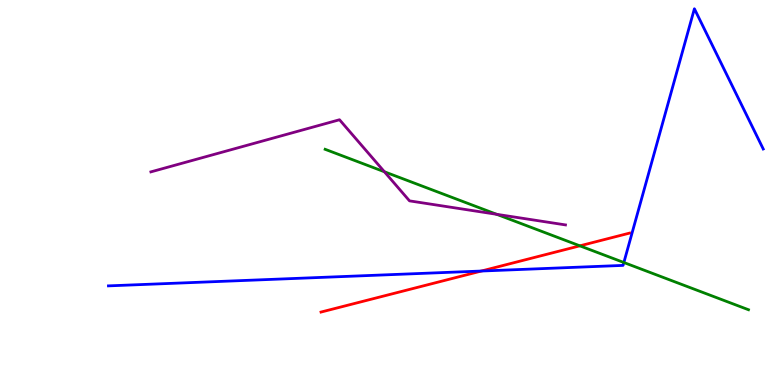[{'lines': ['blue', 'red'], 'intersections': [{'x': 6.21, 'y': 2.96}]}, {'lines': ['green', 'red'], 'intersections': [{'x': 7.48, 'y': 3.61}]}, {'lines': ['purple', 'red'], 'intersections': []}, {'lines': ['blue', 'green'], 'intersections': [{'x': 8.05, 'y': 3.18}]}, {'lines': ['blue', 'purple'], 'intersections': []}, {'lines': ['green', 'purple'], 'intersections': [{'x': 4.96, 'y': 5.54}, {'x': 6.41, 'y': 4.43}]}]